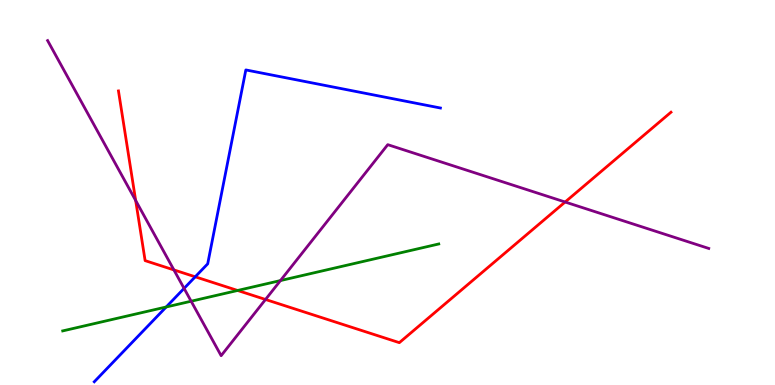[{'lines': ['blue', 'red'], 'intersections': [{'x': 2.52, 'y': 2.81}]}, {'lines': ['green', 'red'], 'intersections': [{'x': 3.07, 'y': 2.46}]}, {'lines': ['purple', 'red'], 'intersections': [{'x': 1.75, 'y': 4.79}, {'x': 2.24, 'y': 2.99}, {'x': 3.43, 'y': 2.22}, {'x': 7.29, 'y': 4.75}]}, {'lines': ['blue', 'green'], 'intersections': [{'x': 2.14, 'y': 2.03}]}, {'lines': ['blue', 'purple'], 'intersections': [{'x': 2.38, 'y': 2.51}]}, {'lines': ['green', 'purple'], 'intersections': [{'x': 2.47, 'y': 2.18}, {'x': 3.62, 'y': 2.71}]}]